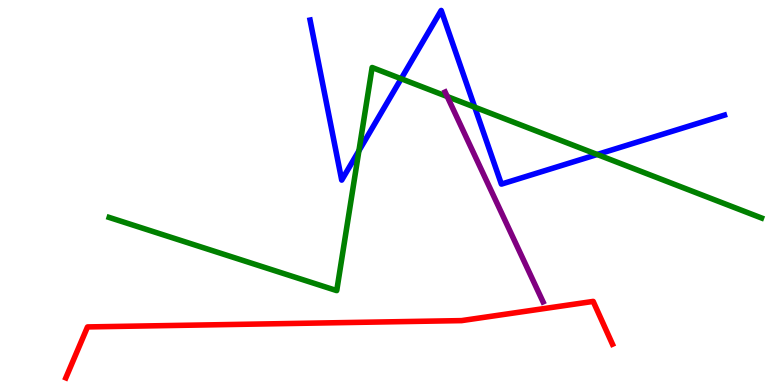[{'lines': ['blue', 'red'], 'intersections': []}, {'lines': ['green', 'red'], 'intersections': []}, {'lines': ['purple', 'red'], 'intersections': []}, {'lines': ['blue', 'green'], 'intersections': [{'x': 4.63, 'y': 6.08}, {'x': 5.18, 'y': 7.96}, {'x': 6.13, 'y': 7.22}, {'x': 7.71, 'y': 5.99}]}, {'lines': ['blue', 'purple'], 'intersections': []}, {'lines': ['green', 'purple'], 'intersections': [{'x': 5.77, 'y': 7.49}]}]